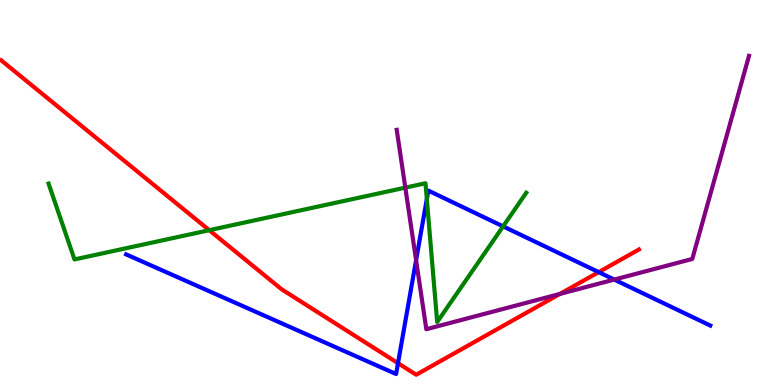[{'lines': ['blue', 'red'], 'intersections': [{'x': 5.14, 'y': 0.567}, {'x': 7.72, 'y': 2.93}]}, {'lines': ['green', 'red'], 'intersections': [{'x': 2.7, 'y': 4.02}]}, {'lines': ['purple', 'red'], 'intersections': [{'x': 7.22, 'y': 2.37}]}, {'lines': ['blue', 'green'], 'intersections': [{'x': 5.51, 'y': 4.83}, {'x': 6.49, 'y': 4.12}]}, {'lines': ['blue', 'purple'], 'intersections': [{'x': 5.37, 'y': 3.24}, {'x': 7.93, 'y': 2.74}]}, {'lines': ['green', 'purple'], 'intersections': [{'x': 5.23, 'y': 5.13}]}]